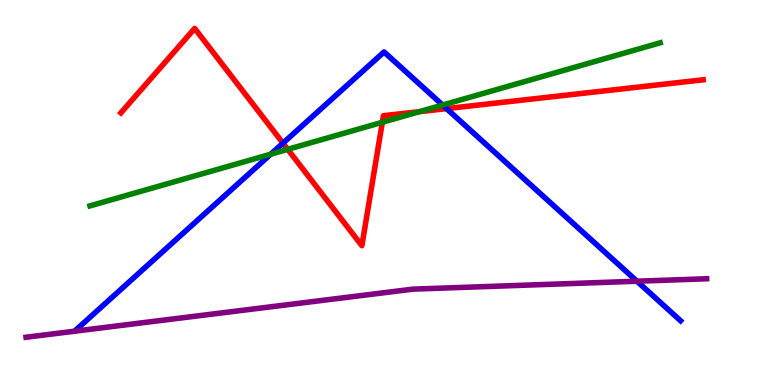[{'lines': ['blue', 'red'], 'intersections': [{'x': 3.65, 'y': 6.28}, {'x': 5.76, 'y': 7.18}]}, {'lines': ['green', 'red'], 'intersections': [{'x': 3.71, 'y': 6.12}, {'x': 4.93, 'y': 6.82}, {'x': 5.41, 'y': 7.1}]}, {'lines': ['purple', 'red'], 'intersections': []}, {'lines': ['blue', 'green'], 'intersections': [{'x': 3.49, 'y': 6.0}, {'x': 5.71, 'y': 7.27}]}, {'lines': ['blue', 'purple'], 'intersections': [{'x': 8.22, 'y': 2.7}]}, {'lines': ['green', 'purple'], 'intersections': []}]